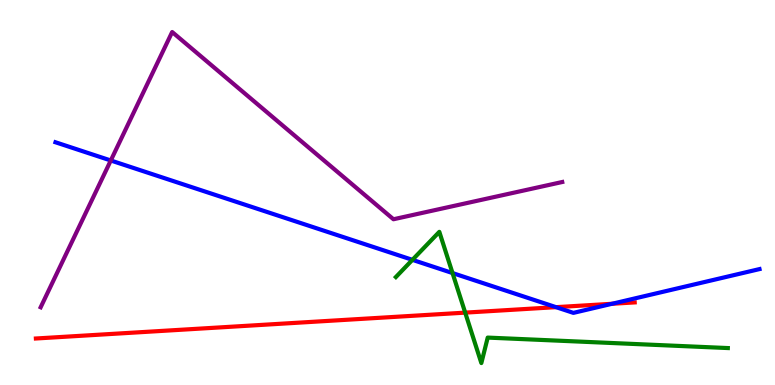[{'lines': ['blue', 'red'], 'intersections': [{'x': 7.17, 'y': 2.02}, {'x': 7.9, 'y': 2.11}]}, {'lines': ['green', 'red'], 'intersections': [{'x': 6.0, 'y': 1.88}]}, {'lines': ['purple', 'red'], 'intersections': []}, {'lines': ['blue', 'green'], 'intersections': [{'x': 5.32, 'y': 3.25}, {'x': 5.84, 'y': 2.91}]}, {'lines': ['blue', 'purple'], 'intersections': [{'x': 1.43, 'y': 5.83}]}, {'lines': ['green', 'purple'], 'intersections': []}]